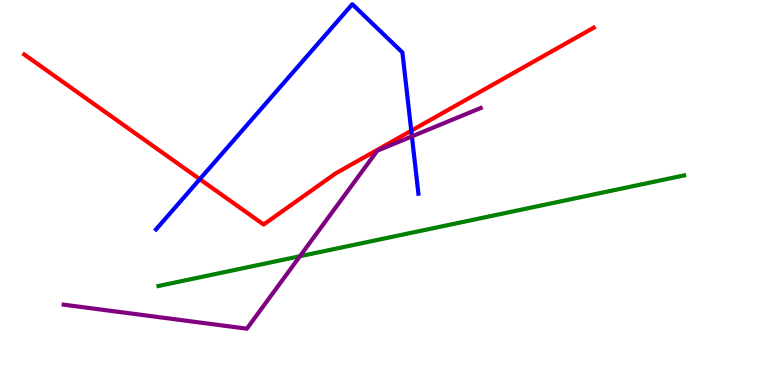[{'lines': ['blue', 'red'], 'intersections': [{'x': 2.58, 'y': 5.35}, {'x': 5.31, 'y': 6.6}]}, {'lines': ['green', 'red'], 'intersections': []}, {'lines': ['purple', 'red'], 'intersections': []}, {'lines': ['blue', 'green'], 'intersections': []}, {'lines': ['blue', 'purple'], 'intersections': [{'x': 5.31, 'y': 6.46}]}, {'lines': ['green', 'purple'], 'intersections': [{'x': 3.87, 'y': 3.34}]}]